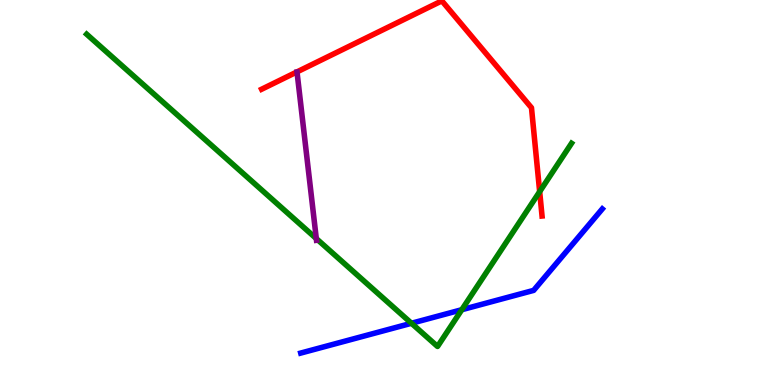[{'lines': ['blue', 'red'], 'intersections': []}, {'lines': ['green', 'red'], 'intersections': [{'x': 6.96, 'y': 5.02}]}, {'lines': ['purple', 'red'], 'intersections': []}, {'lines': ['blue', 'green'], 'intersections': [{'x': 5.31, 'y': 1.6}, {'x': 5.96, 'y': 1.96}]}, {'lines': ['blue', 'purple'], 'intersections': []}, {'lines': ['green', 'purple'], 'intersections': [{'x': 4.08, 'y': 3.8}]}]